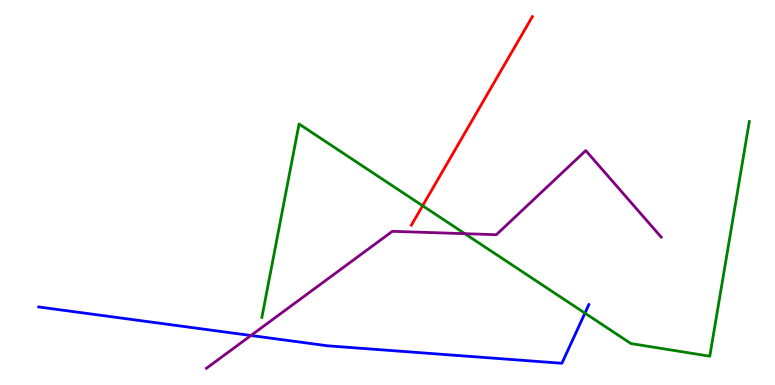[{'lines': ['blue', 'red'], 'intersections': []}, {'lines': ['green', 'red'], 'intersections': [{'x': 5.45, 'y': 4.66}]}, {'lines': ['purple', 'red'], 'intersections': []}, {'lines': ['blue', 'green'], 'intersections': [{'x': 7.55, 'y': 1.87}]}, {'lines': ['blue', 'purple'], 'intersections': [{'x': 3.24, 'y': 1.29}]}, {'lines': ['green', 'purple'], 'intersections': [{'x': 6.0, 'y': 3.93}]}]